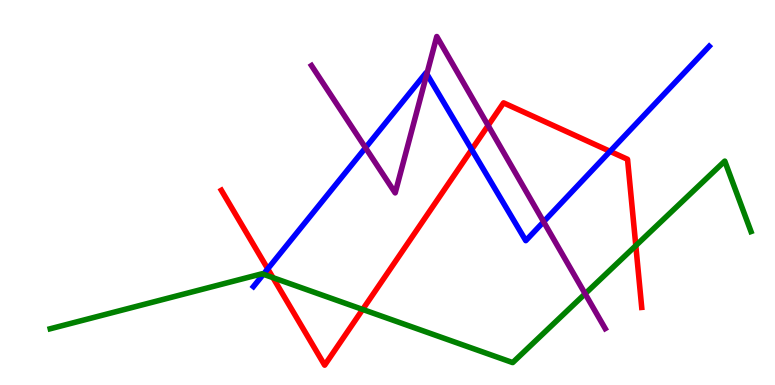[{'lines': ['blue', 'red'], 'intersections': [{'x': 3.45, 'y': 3.02}, {'x': 6.09, 'y': 6.12}, {'x': 7.87, 'y': 6.07}]}, {'lines': ['green', 'red'], 'intersections': [{'x': 3.52, 'y': 2.79}, {'x': 4.68, 'y': 1.96}, {'x': 8.2, 'y': 3.62}]}, {'lines': ['purple', 'red'], 'intersections': [{'x': 6.3, 'y': 6.74}]}, {'lines': ['blue', 'green'], 'intersections': [{'x': 3.4, 'y': 2.88}]}, {'lines': ['blue', 'purple'], 'intersections': [{'x': 4.72, 'y': 6.16}, {'x': 5.51, 'y': 8.08}, {'x': 7.01, 'y': 4.24}]}, {'lines': ['green', 'purple'], 'intersections': [{'x': 7.55, 'y': 2.37}]}]